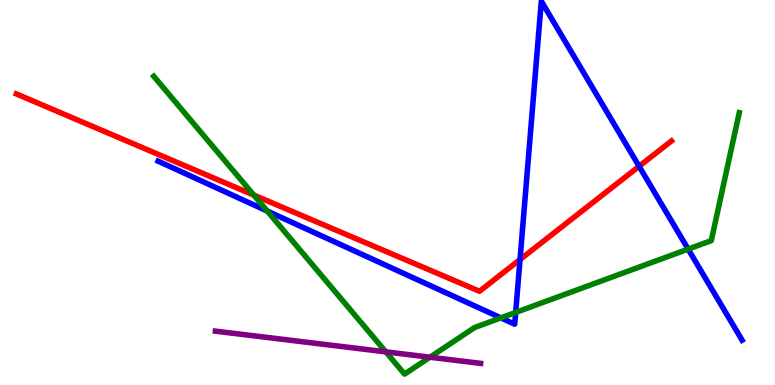[{'lines': ['blue', 'red'], 'intersections': [{'x': 6.71, 'y': 3.26}, {'x': 8.25, 'y': 5.68}]}, {'lines': ['green', 'red'], 'intersections': [{'x': 3.27, 'y': 4.93}]}, {'lines': ['purple', 'red'], 'intersections': []}, {'lines': ['blue', 'green'], 'intersections': [{'x': 3.45, 'y': 4.52}, {'x': 6.46, 'y': 1.74}, {'x': 6.65, 'y': 1.88}, {'x': 8.88, 'y': 3.53}]}, {'lines': ['blue', 'purple'], 'intersections': []}, {'lines': ['green', 'purple'], 'intersections': [{'x': 4.98, 'y': 0.861}, {'x': 5.55, 'y': 0.722}]}]